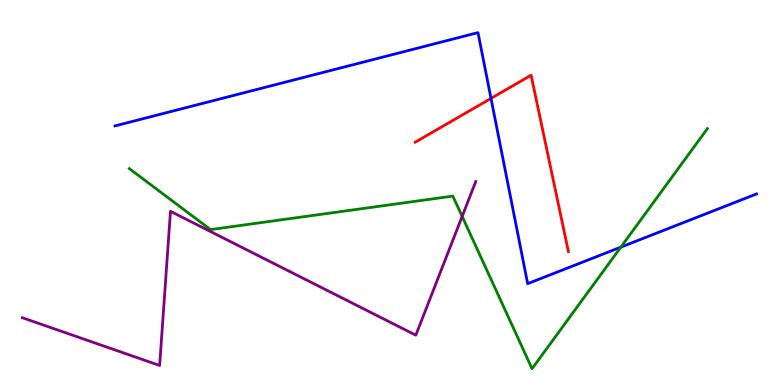[{'lines': ['blue', 'red'], 'intersections': [{'x': 6.34, 'y': 7.44}]}, {'lines': ['green', 'red'], 'intersections': []}, {'lines': ['purple', 'red'], 'intersections': []}, {'lines': ['blue', 'green'], 'intersections': [{'x': 8.01, 'y': 3.58}]}, {'lines': ['blue', 'purple'], 'intersections': []}, {'lines': ['green', 'purple'], 'intersections': [{'x': 5.96, 'y': 4.38}]}]